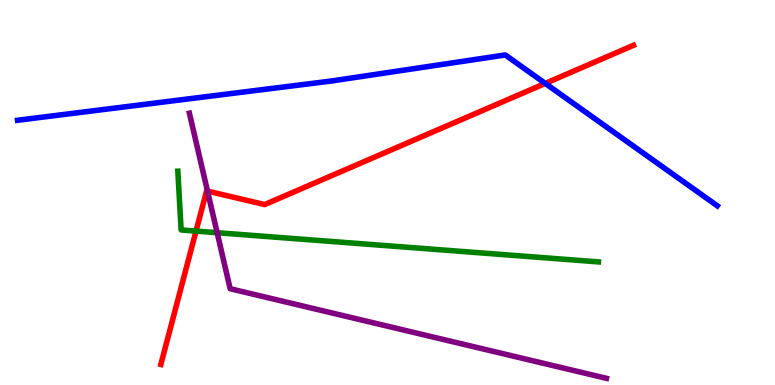[{'lines': ['blue', 'red'], 'intersections': [{'x': 7.04, 'y': 7.83}]}, {'lines': ['green', 'red'], 'intersections': [{'x': 2.53, 'y': 4.0}]}, {'lines': ['purple', 'red'], 'intersections': [{'x': 2.68, 'y': 5.04}]}, {'lines': ['blue', 'green'], 'intersections': []}, {'lines': ['blue', 'purple'], 'intersections': []}, {'lines': ['green', 'purple'], 'intersections': [{'x': 2.8, 'y': 3.96}]}]